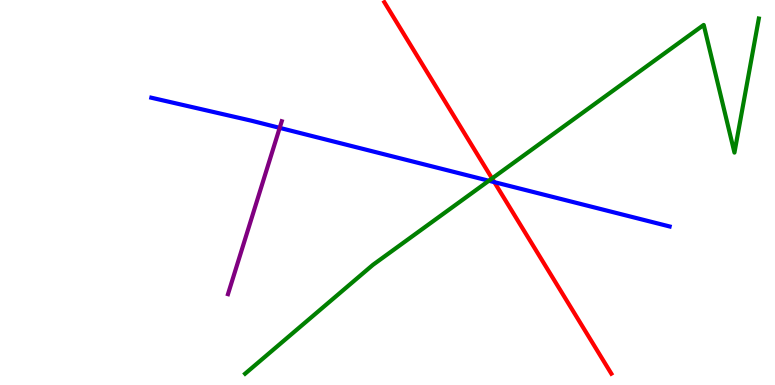[{'lines': ['blue', 'red'], 'intersections': [{'x': 6.38, 'y': 5.27}]}, {'lines': ['green', 'red'], 'intersections': [{'x': 6.35, 'y': 5.37}]}, {'lines': ['purple', 'red'], 'intersections': []}, {'lines': ['blue', 'green'], 'intersections': [{'x': 6.31, 'y': 5.31}]}, {'lines': ['blue', 'purple'], 'intersections': [{'x': 3.61, 'y': 6.68}]}, {'lines': ['green', 'purple'], 'intersections': []}]